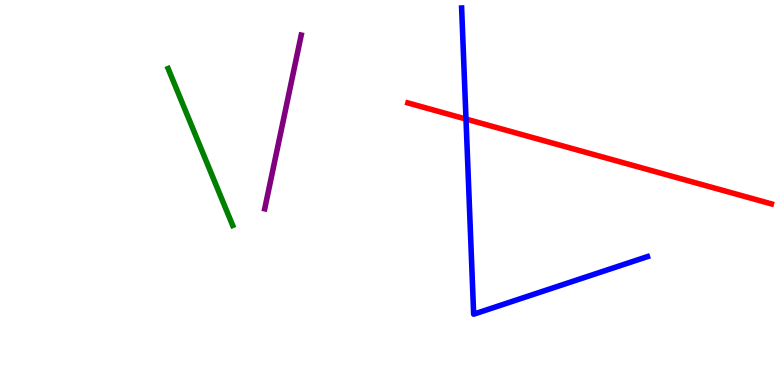[{'lines': ['blue', 'red'], 'intersections': [{'x': 6.01, 'y': 6.91}]}, {'lines': ['green', 'red'], 'intersections': []}, {'lines': ['purple', 'red'], 'intersections': []}, {'lines': ['blue', 'green'], 'intersections': []}, {'lines': ['blue', 'purple'], 'intersections': []}, {'lines': ['green', 'purple'], 'intersections': []}]